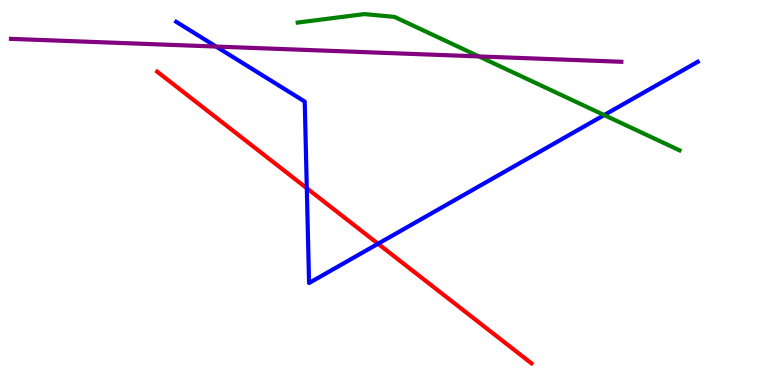[{'lines': ['blue', 'red'], 'intersections': [{'x': 3.96, 'y': 5.11}, {'x': 4.88, 'y': 3.67}]}, {'lines': ['green', 'red'], 'intersections': []}, {'lines': ['purple', 'red'], 'intersections': []}, {'lines': ['blue', 'green'], 'intersections': [{'x': 7.8, 'y': 7.01}]}, {'lines': ['blue', 'purple'], 'intersections': [{'x': 2.79, 'y': 8.79}]}, {'lines': ['green', 'purple'], 'intersections': [{'x': 6.18, 'y': 8.53}]}]